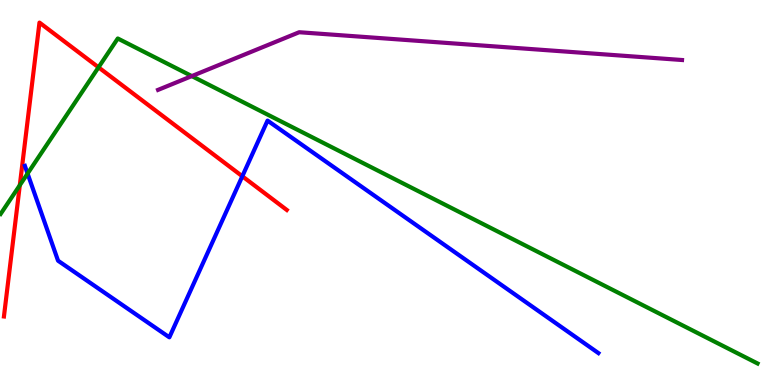[{'lines': ['blue', 'red'], 'intersections': [{'x': 3.13, 'y': 5.42}]}, {'lines': ['green', 'red'], 'intersections': [{'x': 0.256, 'y': 5.19}, {'x': 1.27, 'y': 8.25}]}, {'lines': ['purple', 'red'], 'intersections': []}, {'lines': ['blue', 'green'], 'intersections': [{'x': 0.356, 'y': 5.49}]}, {'lines': ['blue', 'purple'], 'intersections': []}, {'lines': ['green', 'purple'], 'intersections': [{'x': 2.47, 'y': 8.02}]}]